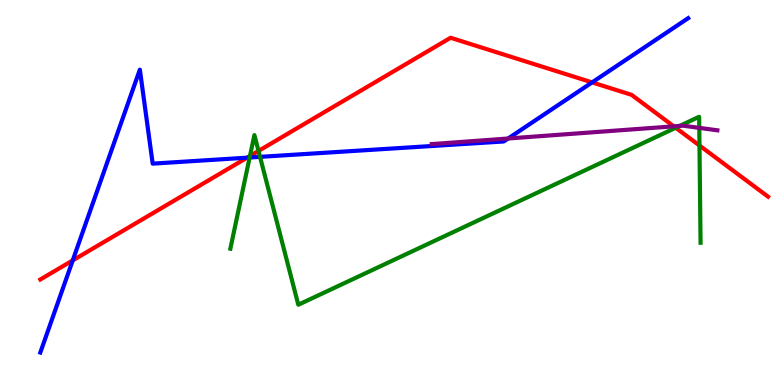[{'lines': ['blue', 'red'], 'intersections': [{'x': 0.939, 'y': 3.24}, {'x': 3.19, 'y': 5.9}, {'x': 7.64, 'y': 7.86}]}, {'lines': ['green', 'red'], 'intersections': [{'x': 3.23, 'y': 5.95}, {'x': 3.34, 'y': 6.08}, {'x': 8.72, 'y': 6.68}, {'x': 9.03, 'y': 6.22}]}, {'lines': ['purple', 'red'], 'intersections': [{'x': 8.69, 'y': 6.72}]}, {'lines': ['blue', 'green'], 'intersections': [{'x': 3.22, 'y': 5.91}, {'x': 3.36, 'y': 5.93}]}, {'lines': ['blue', 'purple'], 'intersections': [{'x': 6.56, 'y': 6.4}]}, {'lines': ['green', 'purple'], 'intersections': [{'x': 8.77, 'y': 6.73}, {'x': 9.02, 'y': 6.68}]}]